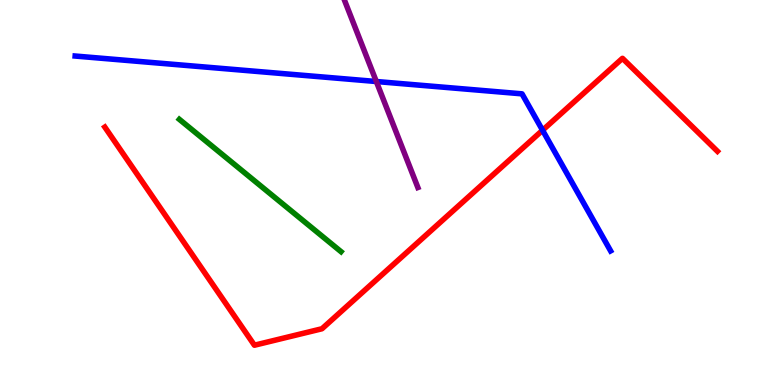[{'lines': ['blue', 'red'], 'intersections': [{'x': 7.0, 'y': 6.62}]}, {'lines': ['green', 'red'], 'intersections': []}, {'lines': ['purple', 'red'], 'intersections': []}, {'lines': ['blue', 'green'], 'intersections': []}, {'lines': ['blue', 'purple'], 'intersections': [{'x': 4.86, 'y': 7.88}]}, {'lines': ['green', 'purple'], 'intersections': []}]